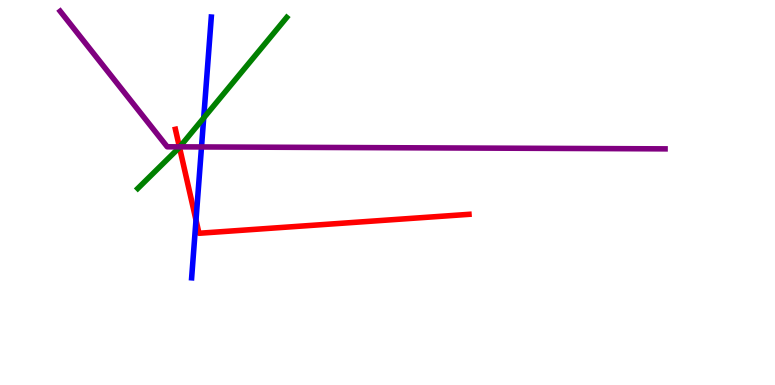[{'lines': ['blue', 'red'], 'intersections': [{'x': 2.53, 'y': 4.28}]}, {'lines': ['green', 'red'], 'intersections': [{'x': 2.32, 'y': 6.18}]}, {'lines': ['purple', 'red'], 'intersections': [{'x': 2.31, 'y': 6.19}]}, {'lines': ['blue', 'green'], 'intersections': [{'x': 2.63, 'y': 6.94}]}, {'lines': ['blue', 'purple'], 'intersections': [{'x': 2.6, 'y': 6.18}]}, {'lines': ['green', 'purple'], 'intersections': [{'x': 2.32, 'y': 6.19}]}]